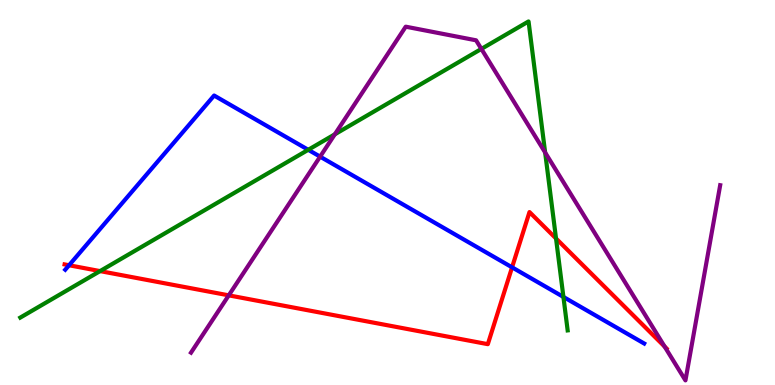[{'lines': ['blue', 'red'], 'intersections': [{'x': 0.891, 'y': 3.11}, {'x': 6.61, 'y': 3.06}]}, {'lines': ['green', 'red'], 'intersections': [{'x': 1.29, 'y': 2.96}, {'x': 7.17, 'y': 3.81}]}, {'lines': ['purple', 'red'], 'intersections': [{'x': 2.95, 'y': 2.33}, {'x': 8.58, 'y': 0.998}]}, {'lines': ['blue', 'green'], 'intersections': [{'x': 3.98, 'y': 6.11}, {'x': 7.27, 'y': 2.29}]}, {'lines': ['blue', 'purple'], 'intersections': [{'x': 4.13, 'y': 5.93}]}, {'lines': ['green', 'purple'], 'intersections': [{'x': 4.32, 'y': 6.51}, {'x': 6.21, 'y': 8.73}, {'x': 7.03, 'y': 6.04}]}]